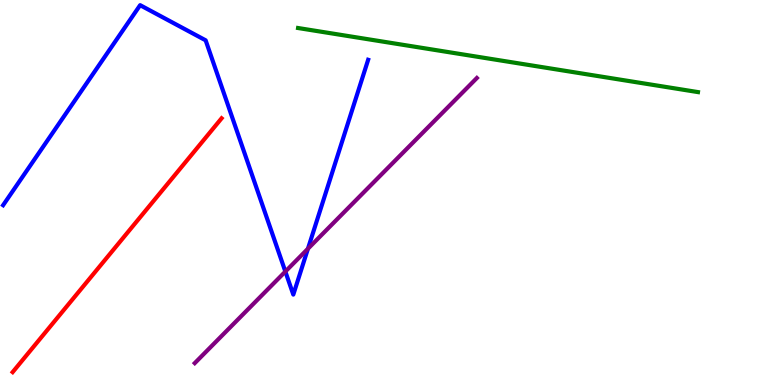[{'lines': ['blue', 'red'], 'intersections': []}, {'lines': ['green', 'red'], 'intersections': []}, {'lines': ['purple', 'red'], 'intersections': []}, {'lines': ['blue', 'green'], 'intersections': []}, {'lines': ['blue', 'purple'], 'intersections': [{'x': 3.68, 'y': 2.95}, {'x': 3.97, 'y': 3.54}]}, {'lines': ['green', 'purple'], 'intersections': []}]